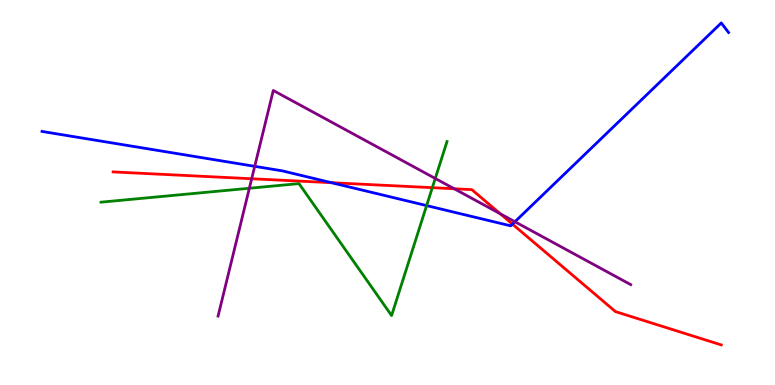[{'lines': ['blue', 'red'], 'intersections': [{'x': 4.28, 'y': 5.25}, {'x': 6.61, 'y': 4.18}]}, {'lines': ['green', 'red'], 'intersections': [{'x': 5.58, 'y': 5.13}]}, {'lines': ['purple', 'red'], 'intersections': [{'x': 3.25, 'y': 5.36}, {'x': 5.86, 'y': 5.1}, {'x': 6.45, 'y': 4.45}]}, {'lines': ['blue', 'green'], 'intersections': [{'x': 5.5, 'y': 4.66}]}, {'lines': ['blue', 'purple'], 'intersections': [{'x': 3.29, 'y': 5.68}, {'x': 6.64, 'y': 4.24}]}, {'lines': ['green', 'purple'], 'intersections': [{'x': 3.22, 'y': 5.11}, {'x': 5.62, 'y': 5.36}]}]